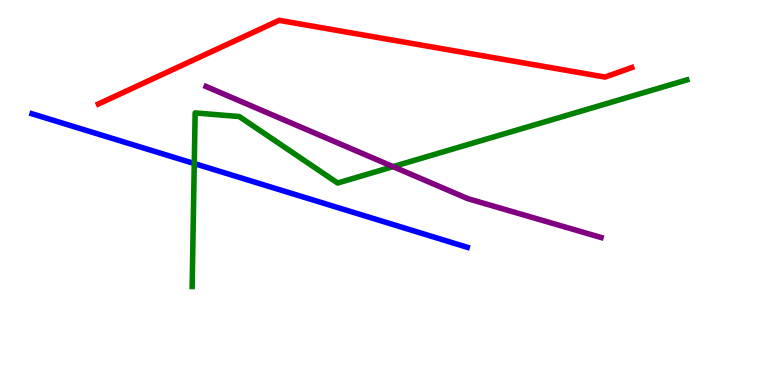[{'lines': ['blue', 'red'], 'intersections': []}, {'lines': ['green', 'red'], 'intersections': []}, {'lines': ['purple', 'red'], 'intersections': []}, {'lines': ['blue', 'green'], 'intersections': [{'x': 2.51, 'y': 5.75}]}, {'lines': ['blue', 'purple'], 'intersections': []}, {'lines': ['green', 'purple'], 'intersections': [{'x': 5.07, 'y': 5.67}]}]